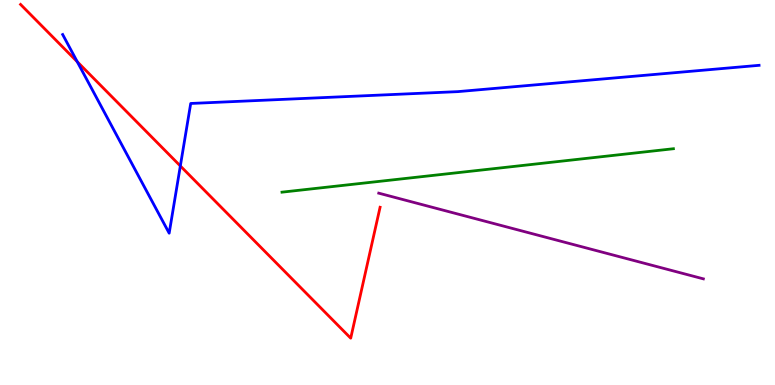[{'lines': ['blue', 'red'], 'intersections': [{'x': 0.997, 'y': 8.4}, {'x': 2.33, 'y': 5.69}]}, {'lines': ['green', 'red'], 'intersections': []}, {'lines': ['purple', 'red'], 'intersections': []}, {'lines': ['blue', 'green'], 'intersections': []}, {'lines': ['blue', 'purple'], 'intersections': []}, {'lines': ['green', 'purple'], 'intersections': []}]